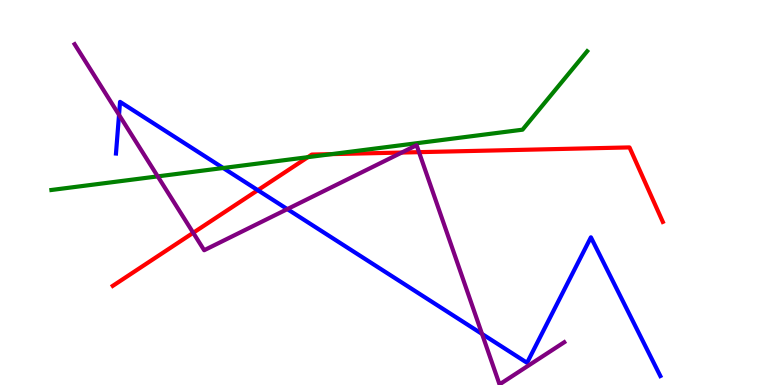[{'lines': ['blue', 'red'], 'intersections': [{'x': 3.33, 'y': 5.06}]}, {'lines': ['green', 'red'], 'intersections': [{'x': 3.97, 'y': 5.92}, {'x': 4.28, 'y': 6.0}]}, {'lines': ['purple', 'red'], 'intersections': [{'x': 2.49, 'y': 3.95}, {'x': 5.18, 'y': 6.04}, {'x': 5.41, 'y': 6.05}]}, {'lines': ['blue', 'green'], 'intersections': [{'x': 2.88, 'y': 5.64}]}, {'lines': ['blue', 'purple'], 'intersections': [{'x': 1.54, 'y': 7.02}, {'x': 3.71, 'y': 4.57}, {'x': 6.22, 'y': 1.33}]}, {'lines': ['green', 'purple'], 'intersections': [{'x': 2.04, 'y': 5.42}]}]